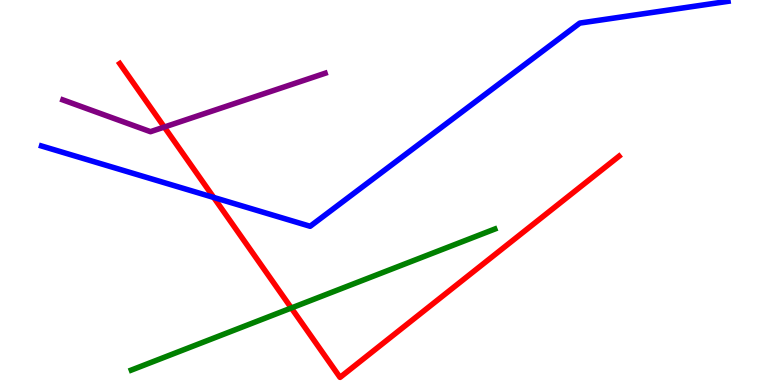[{'lines': ['blue', 'red'], 'intersections': [{'x': 2.76, 'y': 4.87}]}, {'lines': ['green', 'red'], 'intersections': [{'x': 3.76, 'y': 2.0}]}, {'lines': ['purple', 'red'], 'intersections': [{'x': 2.12, 'y': 6.7}]}, {'lines': ['blue', 'green'], 'intersections': []}, {'lines': ['blue', 'purple'], 'intersections': []}, {'lines': ['green', 'purple'], 'intersections': []}]